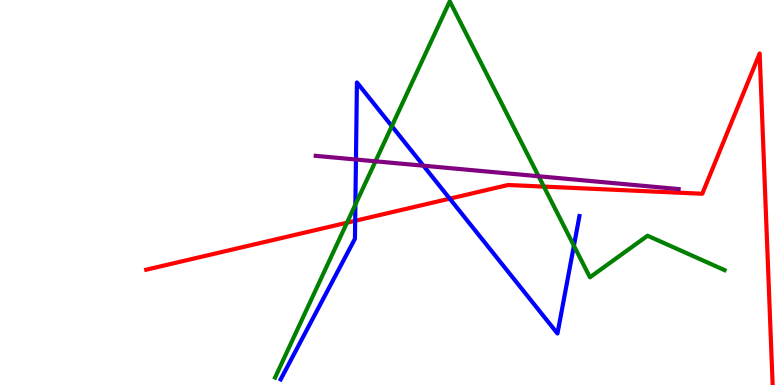[{'lines': ['blue', 'red'], 'intersections': [{'x': 4.58, 'y': 4.27}, {'x': 5.8, 'y': 4.84}]}, {'lines': ['green', 'red'], 'intersections': [{'x': 4.48, 'y': 4.22}, {'x': 7.02, 'y': 5.15}]}, {'lines': ['purple', 'red'], 'intersections': []}, {'lines': ['blue', 'green'], 'intersections': [{'x': 4.59, 'y': 4.69}, {'x': 5.06, 'y': 6.72}, {'x': 7.41, 'y': 3.62}]}, {'lines': ['blue', 'purple'], 'intersections': [{'x': 4.59, 'y': 5.86}, {'x': 5.46, 'y': 5.7}]}, {'lines': ['green', 'purple'], 'intersections': [{'x': 4.84, 'y': 5.81}, {'x': 6.95, 'y': 5.42}]}]